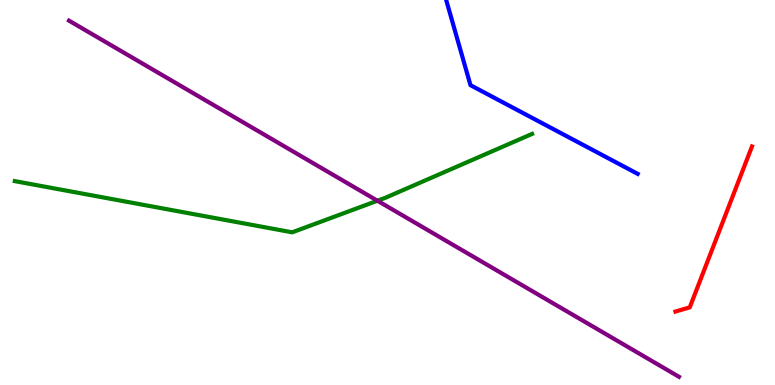[{'lines': ['blue', 'red'], 'intersections': []}, {'lines': ['green', 'red'], 'intersections': []}, {'lines': ['purple', 'red'], 'intersections': []}, {'lines': ['blue', 'green'], 'intersections': []}, {'lines': ['blue', 'purple'], 'intersections': []}, {'lines': ['green', 'purple'], 'intersections': [{'x': 4.87, 'y': 4.79}]}]